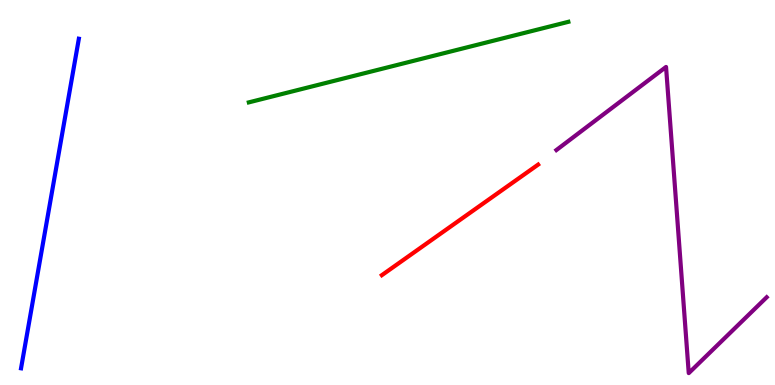[{'lines': ['blue', 'red'], 'intersections': []}, {'lines': ['green', 'red'], 'intersections': []}, {'lines': ['purple', 'red'], 'intersections': []}, {'lines': ['blue', 'green'], 'intersections': []}, {'lines': ['blue', 'purple'], 'intersections': []}, {'lines': ['green', 'purple'], 'intersections': []}]